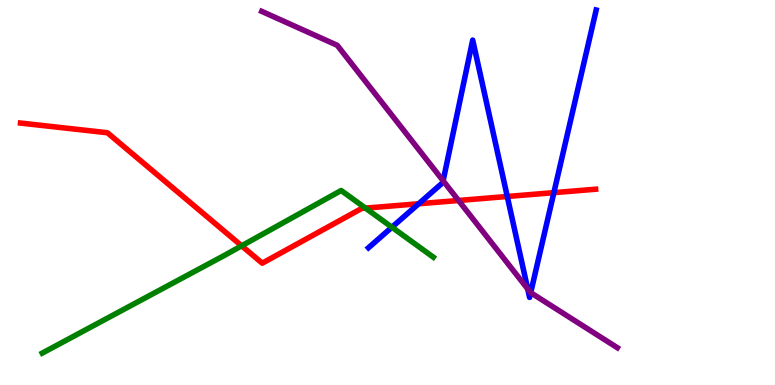[{'lines': ['blue', 'red'], 'intersections': [{'x': 5.4, 'y': 4.71}, {'x': 6.55, 'y': 4.9}, {'x': 7.15, 'y': 5.0}]}, {'lines': ['green', 'red'], 'intersections': [{'x': 3.12, 'y': 3.61}, {'x': 4.72, 'y': 4.59}]}, {'lines': ['purple', 'red'], 'intersections': [{'x': 5.92, 'y': 4.79}]}, {'lines': ['blue', 'green'], 'intersections': [{'x': 5.06, 'y': 4.1}]}, {'lines': ['blue', 'purple'], 'intersections': [{'x': 5.72, 'y': 5.3}, {'x': 6.81, 'y': 2.49}, {'x': 6.85, 'y': 2.4}]}, {'lines': ['green', 'purple'], 'intersections': []}]